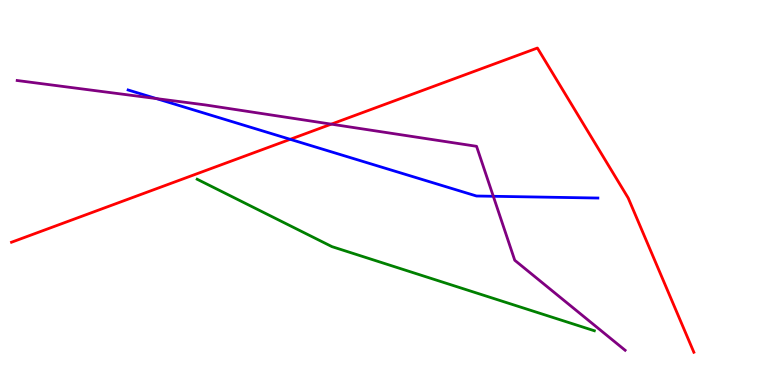[{'lines': ['blue', 'red'], 'intersections': [{'x': 3.74, 'y': 6.38}]}, {'lines': ['green', 'red'], 'intersections': []}, {'lines': ['purple', 'red'], 'intersections': [{'x': 4.27, 'y': 6.78}]}, {'lines': ['blue', 'green'], 'intersections': []}, {'lines': ['blue', 'purple'], 'intersections': [{'x': 2.02, 'y': 7.44}, {'x': 6.37, 'y': 4.9}]}, {'lines': ['green', 'purple'], 'intersections': []}]